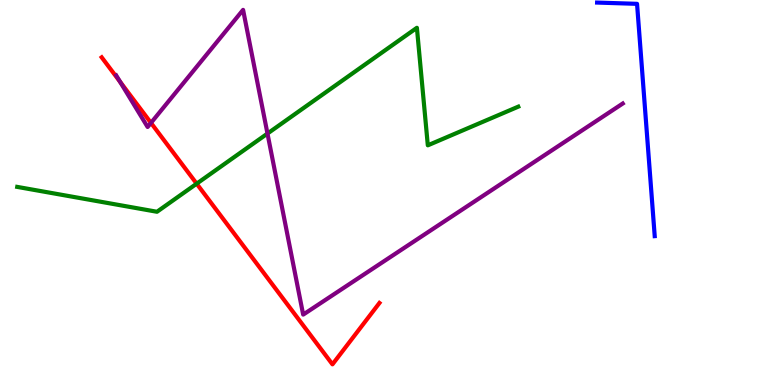[{'lines': ['blue', 'red'], 'intersections': []}, {'lines': ['green', 'red'], 'intersections': [{'x': 2.54, 'y': 5.23}]}, {'lines': ['purple', 'red'], 'intersections': [{'x': 1.55, 'y': 7.88}, {'x': 1.95, 'y': 6.81}]}, {'lines': ['blue', 'green'], 'intersections': []}, {'lines': ['blue', 'purple'], 'intersections': []}, {'lines': ['green', 'purple'], 'intersections': [{'x': 3.45, 'y': 6.53}]}]